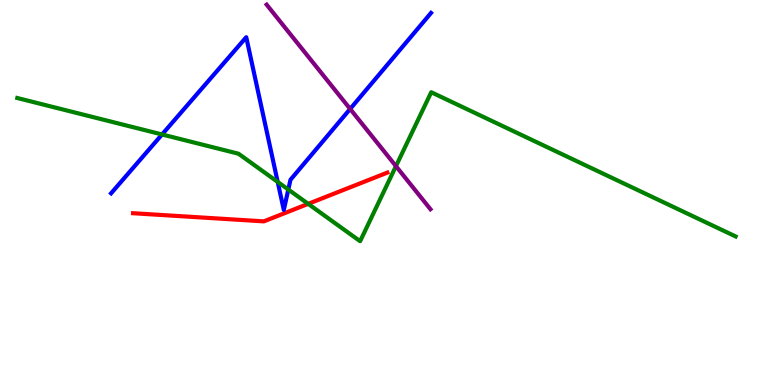[{'lines': ['blue', 'red'], 'intersections': []}, {'lines': ['green', 'red'], 'intersections': [{'x': 3.98, 'y': 4.71}]}, {'lines': ['purple', 'red'], 'intersections': []}, {'lines': ['blue', 'green'], 'intersections': [{'x': 2.09, 'y': 6.51}, {'x': 3.58, 'y': 5.27}, {'x': 3.72, 'y': 5.08}]}, {'lines': ['blue', 'purple'], 'intersections': [{'x': 4.52, 'y': 7.17}]}, {'lines': ['green', 'purple'], 'intersections': [{'x': 5.11, 'y': 5.68}]}]